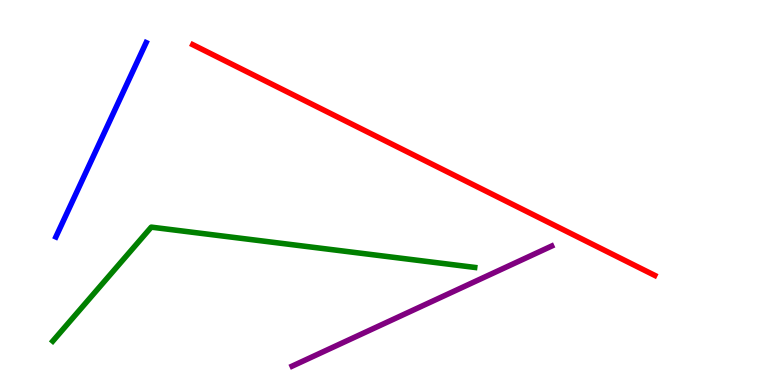[{'lines': ['blue', 'red'], 'intersections': []}, {'lines': ['green', 'red'], 'intersections': []}, {'lines': ['purple', 'red'], 'intersections': []}, {'lines': ['blue', 'green'], 'intersections': []}, {'lines': ['blue', 'purple'], 'intersections': []}, {'lines': ['green', 'purple'], 'intersections': []}]